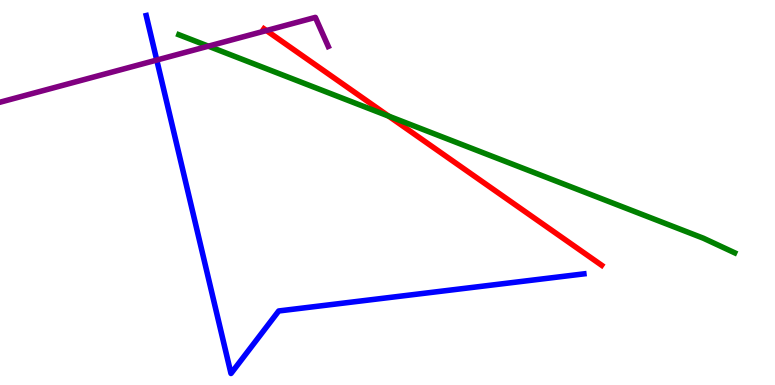[{'lines': ['blue', 'red'], 'intersections': []}, {'lines': ['green', 'red'], 'intersections': [{'x': 5.02, 'y': 6.98}]}, {'lines': ['purple', 'red'], 'intersections': [{'x': 3.44, 'y': 9.21}]}, {'lines': ['blue', 'green'], 'intersections': []}, {'lines': ['blue', 'purple'], 'intersections': [{'x': 2.02, 'y': 8.44}]}, {'lines': ['green', 'purple'], 'intersections': [{'x': 2.69, 'y': 8.8}]}]